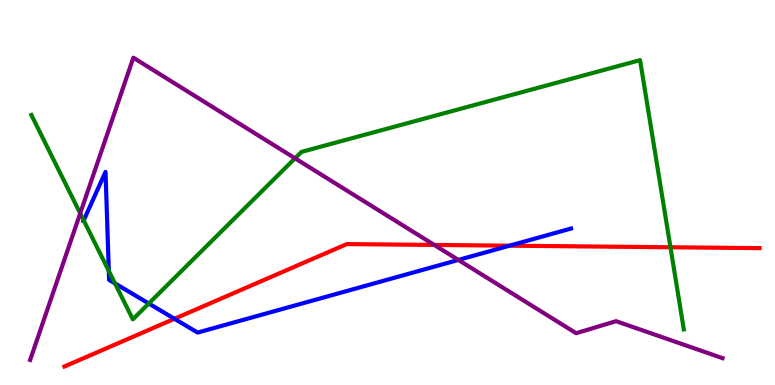[{'lines': ['blue', 'red'], 'intersections': [{'x': 2.25, 'y': 1.72}, {'x': 6.57, 'y': 3.62}]}, {'lines': ['green', 'red'], 'intersections': [{'x': 8.65, 'y': 3.58}]}, {'lines': ['purple', 'red'], 'intersections': [{'x': 5.6, 'y': 3.64}]}, {'lines': ['blue', 'green'], 'intersections': [{'x': 1.08, 'y': 4.28}, {'x': 1.4, 'y': 2.96}, {'x': 1.48, 'y': 2.64}, {'x': 1.92, 'y': 2.12}]}, {'lines': ['blue', 'purple'], 'intersections': [{'x': 5.91, 'y': 3.25}]}, {'lines': ['green', 'purple'], 'intersections': [{'x': 1.03, 'y': 4.46}, {'x': 3.81, 'y': 5.89}]}]